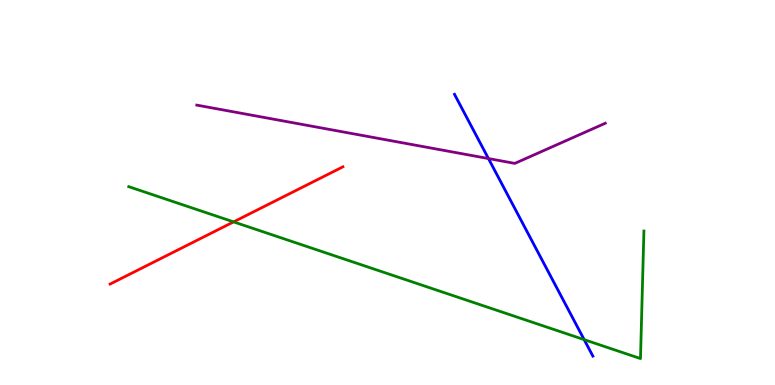[{'lines': ['blue', 'red'], 'intersections': []}, {'lines': ['green', 'red'], 'intersections': [{'x': 3.01, 'y': 4.24}]}, {'lines': ['purple', 'red'], 'intersections': []}, {'lines': ['blue', 'green'], 'intersections': [{'x': 7.54, 'y': 1.18}]}, {'lines': ['blue', 'purple'], 'intersections': [{'x': 6.3, 'y': 5.88}]}, {'lines': ['green', 'purple'], 'intersections': []}]